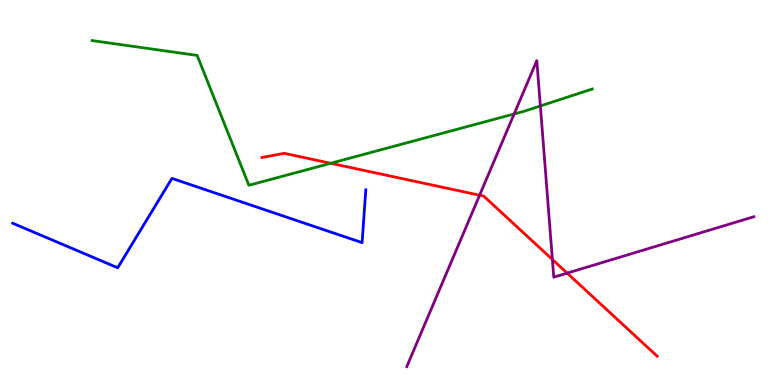[{'lines': ['blue', 'red'], 'intersections': []}, {'lines': ['green', 'red'], 'intersections': [{'x': 4.27, 'y': 5.76}]}, {'lines': ['purple', 'red'], 'intersections': [{'x': 6.19, 'y': 4.93}, {'x': 7.13, 'y': 3.26}, {'x': 7.32, 'y': 2.91}]}, {'lines': ['blue', 'green'], 'intersections': []}, {'lines': ['blue', 'purple'], 'intersections': []}, {'lines': ['green', 'purple'], 'intersections': [{'x': 6.63, 'y': 7.04}, {'x': 6.97, 'y': 7.25}]}]